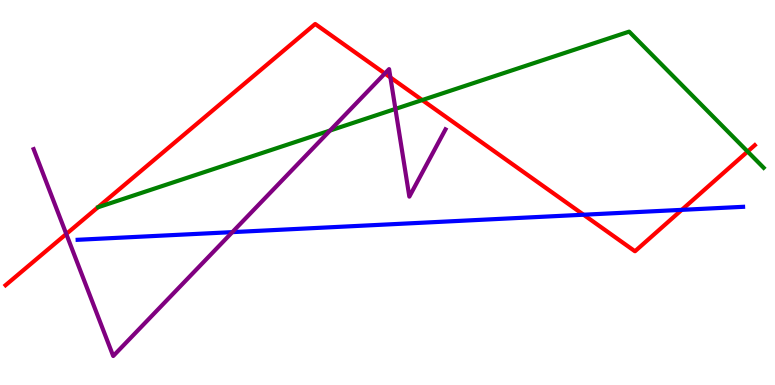[{'lines': ['blue', 'red'], 'intersections': [{'x': 7.53, 'y': 4.42}, {'x': 8.8, 'y': 4.55}]}, {'lines': ['green', 'red'], 'intersections': [{'x': 5.45, 'y': 7.4}, {'x': 9.65, 'y': 6.06}]}, {'lines': ['purple', 'red'], 'intersections': [{'x': 0.855, 'y': 3.92}, {'x': 4.97, 'y': 8.09}, {'x': 5.04, 'y': 7.99}]}, {'lines': ['blue', 'green'], 'intersections': []}, {'lines': ['blue', 'purple'], 'intersections': [{'x': 3.0, 'y': 3.97}]}, {'lines': ['green', 'purple'], 'intersections': [{'x': 4.26, 'y': 6.61}, {'x': 5.1, 'y': 7.17}]}]